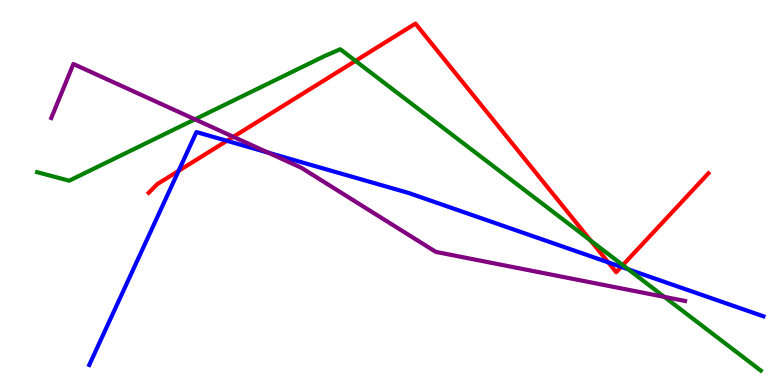[{'lines': ['blue', 'red'], 'intersections': [{'x': 2.3, 'y': 5.56}, {'x': 2.93, 'y': 6.34}, {'x': 7.85, 'y': 3.19}, {'x': 8.02, 'y': 3.07}]}, {'lines': ['green', 'red'], 'intersections': [{'x': 4.59, 'y': 8.42}, {'x': 7.62, 'y': 3.75}, {'x': 8.04, 'y': 3.11}]}, {'lines': ['purple', 'red'], 'intersections': [{'x': 3.01, 'y': 6.45}]}, {'lines': ['blue', 'green'], 'intersections': [{'x': 8.11, 'y': 3.0}]}, {'lines': ['blue', 'purple'], 'intersections': [{'x': 3.46, 'y': 6.04}]}, {'lines': ['green', 'purple'], 'intersections': [{'x': 2.52, 'y': 6.9}, {'x': 8.57, 'y': 2.29}]}]